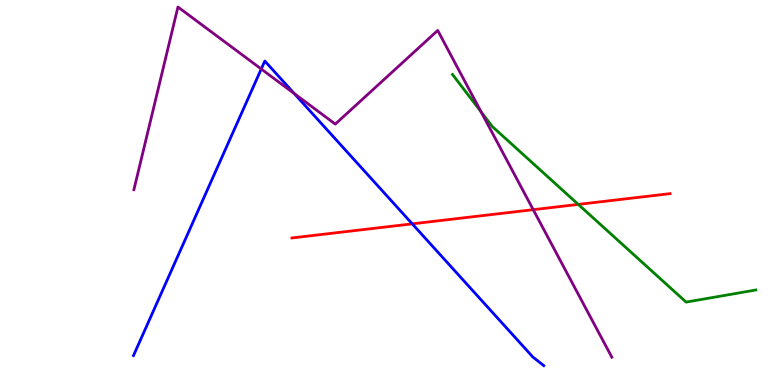[{'lines': ['blue', 'red'], 'intersections': [{'x': 5.32, 'y': 4.19}]}, {'lines': ['green', 'red'], 'intersections': [{'x': 7.46, 'y': 4.69}]}, {'lines': ['purple', 'red'], 'intersections': [{'x': 6.88, 'y': 4.55}]}, {'lines': ['blue', 'green'], 'intersections': []}, {'lines': ['blue', 'purple'], 'intersections': [{'x': 3.37, 'y': 8.21}, {'x': 3.8, 'y': 7.57}]}, {'lines': ['green', 'purple'], 'intersections': [{'x': 6.21, 'y': 7.1}]}]